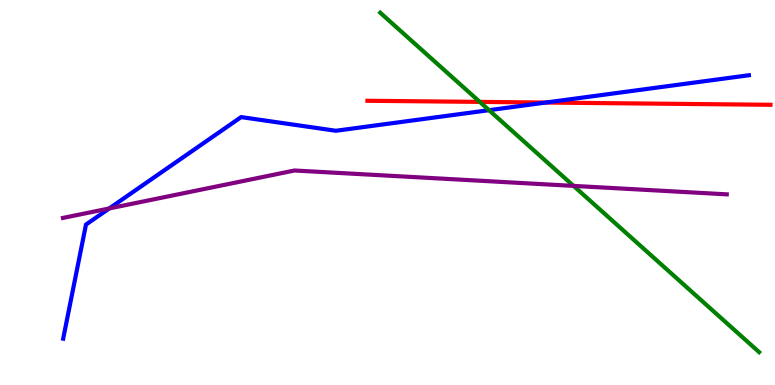[{'lines': ['blue', 'red'], 'intersections': [{'x': 7.04, 'y': 7.34}]}, {'lines': ['green', 'red'], 'intersections': [{'x': 6.19, 'y': 7.35}]}, {'lines': ['purple', 'red'], 'intersections': []}, {'lines': ['blue', 'green'], 'intersections': [{'x': 6.31, 'y': 7.14}]}, {'lines': ['blue', 'purple'], 'intersections': [{'x': 1.41, 'y': 4.59}]}, {'lines': ['green', 'purple'], 'intersections': [{'x': 7.4, 'y': 5.17}]}]